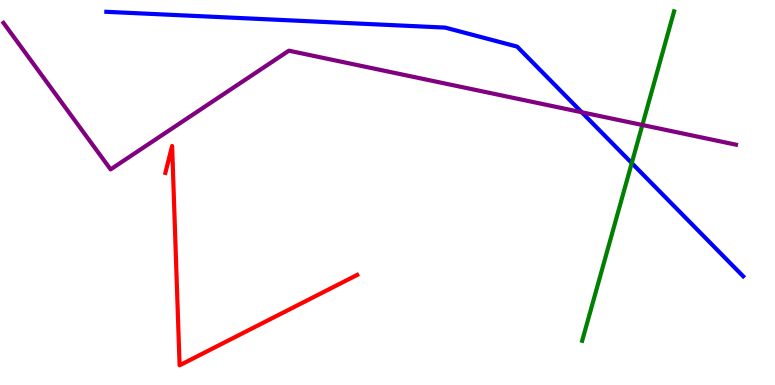[{'lines': ['blue', 'red'], 'intersections': []}, {'lines': ['green', 'red'], 'intersections': []}, {'lines': ['purple', 'red'], 'intersections': []}, {'lines': ['blue', 'green'], 'intersections': [{'x': 8.15, 'y': 5.76}]}, {'lines': ['blue', 'purple'], 'intersections': [{'x': 7.51, 'y': 7.08}]}, {'lines': ['green', 'purple'], 'intersections': [{'x': 8.29, 'y': 6.75}]}]